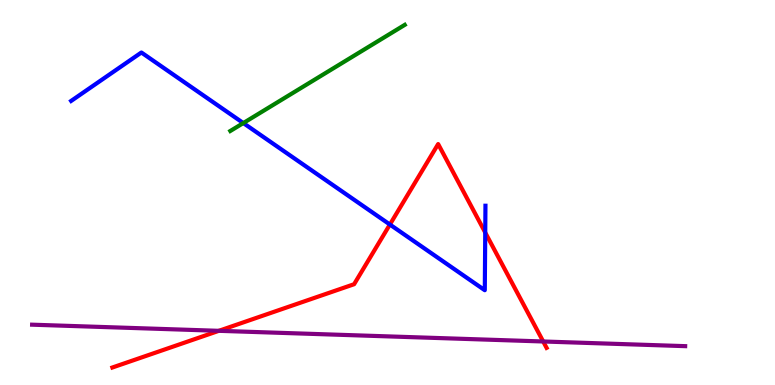[{'lines': ['blue', 'red'], 'intersections': [{'x': 5.03, 'y': 4.17}, {'x': 6.26, 'y': 3.96}]}, {'lines': ['green', 'red'], 'intersections': []}, {'lines': ['purple', 'red'], 'intersections': [{'x': 2.82, 'y': 1.41}, {'x': 7.01, 'y': 1.13}]}, {'lines': ['blue', 'green'], 'intersections': [{'x': 3.14, 'y': 6.8}]}, {'lines': ['blue', 'purple'], 'intersections': []}, {'lines': ['green', 'purple'], 'intersections': []}]